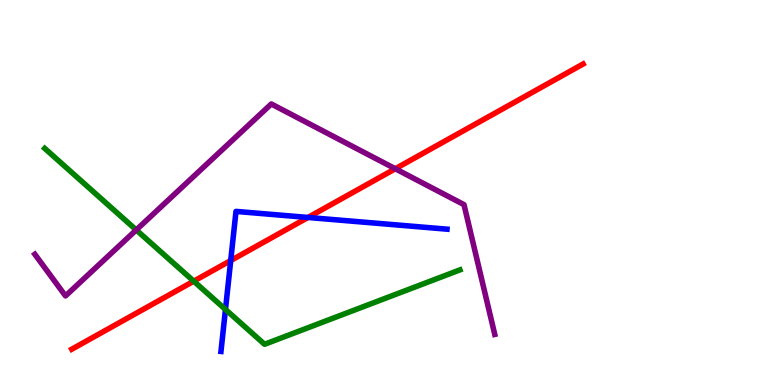[{'lines': ['blue', 'red'], 'intersections': [{'x': 2.98, 'y': 3.23}, {'x': 3.97, 'y': 4.35}]}, {'lines': ['green', 'red'], 'intersections': [{'x': 2.5, 'y': 2.7}]}, {'lines': ['purple', 'red'], 'intersections': [{'x': 5.1, 'y': 5.62}]}, {'lines': ['blue', 'green'], 'intersections': [{'x': 2.91, 'y': 1.96}]}, {'lines': ['blue', 'purple'], 'intersections': []}, {'lines': ['green', 'purple'], 'intersections': [{'x': 1.76, 'y': 4.03}]}]